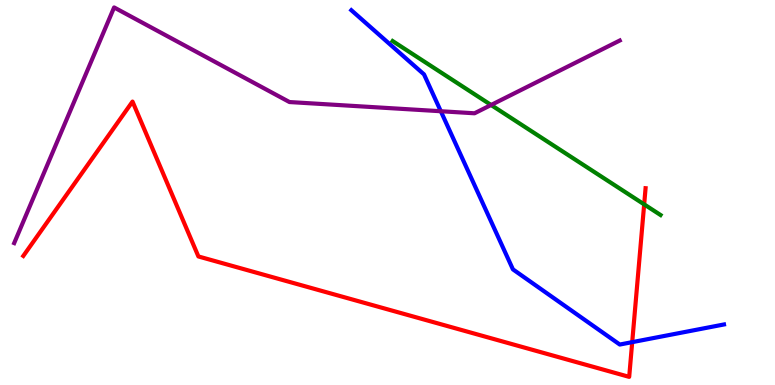[{'lines': ['blue', 'red'], 'intersections': [{'x': 8.16, 'y': 1.11}]}, {'lines': ['green', 'red'], 'intersections': [{'x': 8.31, 'y': 4.69}]}, {'lines': ['purple', 'red'], 'intersections': []}, {'lines': ['blue', 'green'], 'intersections': []}, {'lines': ['blue', 'purple'], 'intersections': [{'x': 5.69, 'y': 7.11}]}, {'lines': ['green', 'purple'], 'intersections': [{'x': 6.34, 'y': 7.27}]}]